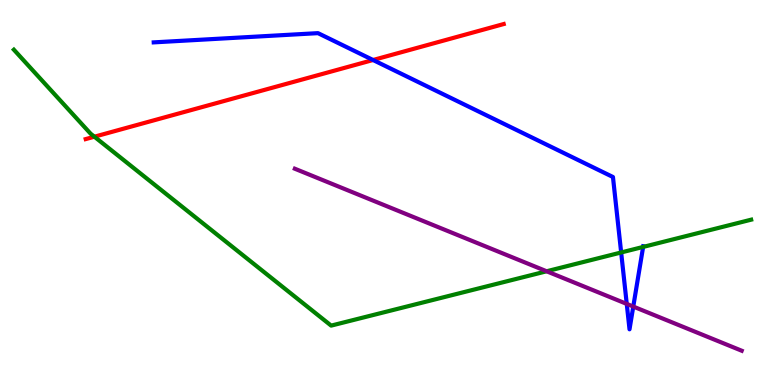[{'lines': ['blue', 'red'], 'intersections': [{'x': 4.81, 'y': 8.44}]}, {'lines': ['green', 'red'], 'intersections': [{'x': 1.22, 'y': 6.45}]}, {'lines': ['purple', 'red'], 'intersections': []}, {'lines': ['blue', 'green'], 'intersections': [{'x': 8.01, 'y': 3.44}, {'x': 8.3, 'y': 3.59}]}, {'lines': ['blue', 'purple'], 'intersections': [{'x': 8.09, 'y': 2.11}, {'x': 8.17, 'y': 2.04}]}, {'lines': ['green', 'purple'], 'intersections': [{'x': 7.05, 'y': 2.95}]}]